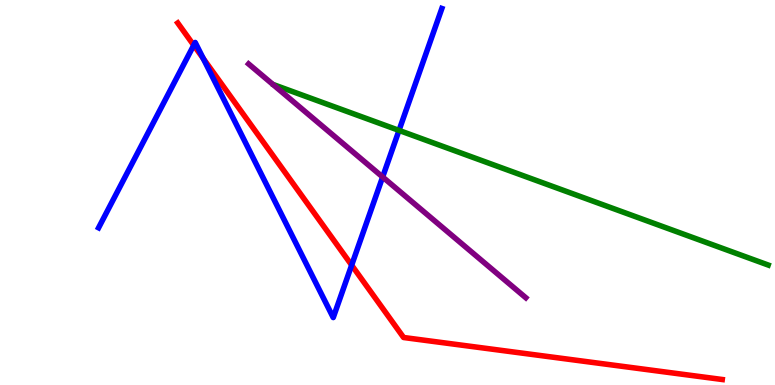[{'lines': ['blue', 'red'], 'intersections': [{'x': 2.5, 'y': 8.83}, {'x': 2.62, 'y': 8.48}, {'x': 4.54, 'y': 3.11}]}, {'lines': ['green', 'red'], 'intersections': []}, {'lines': ['purple', 'red'], 'intersections': []}, {'lines': ['blue', 'green'], 'intersections': [{'x': 5.15, 'y': 6.61}]}, {'lines': ['blue', 'purple'], 'intersections': [{'x': 4.94, 'y': 5.4}]}, {'lines': ['green', 'purple'], 'intersections': []}]